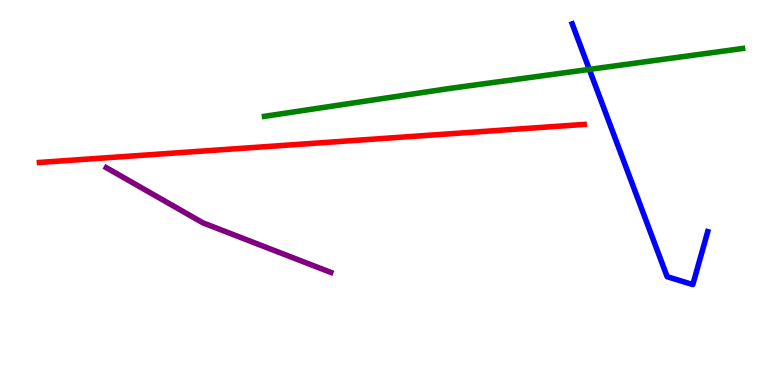[{'lines': ['blue', 'red'], 'intersections': []}, {'lines': ['green', 'red'], 'intersections': []}, {'lines': ['purple', 'red'], 'intersections': []}, {'lines': ['blue', 'green'], 'intersections': [{'x': 7.6, 'y': 8.2}]}, {'lines': ['blue', 'purple'], 'intersections': []}, {'lines': ['green', 'purple'], 'intersections': []}]